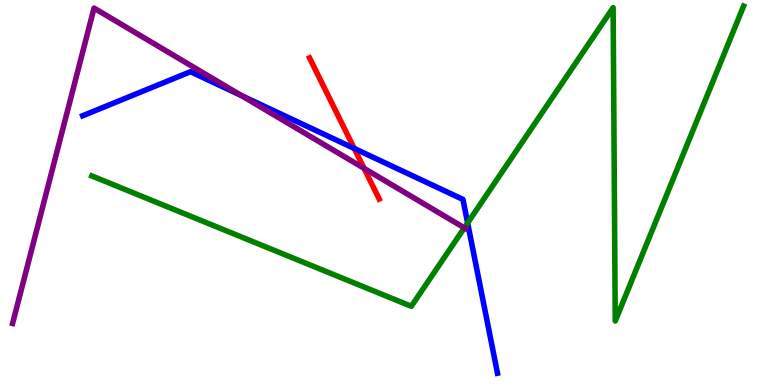[{'lines': ['blue', 'red'], 'intersections': [{'x': 4.57, 'y': 6.14}]}, {'lines': ['green', 'red'], 'intersections': []}, {'lines': ['purple', 'red'], 'intersections': [{'x': 4.7, 'y': 5.63}]}, {'lines': ['blue', 'green'], 'intersections': [{'x': 6.03, 'y': 4.21}]}, {'lines': ['blue', 'purple'], 'intersections': [{'x': 3.12, 'y': 7.52}]}, {'lines': ['green', 'purple'], 'intersections': [{'x': 5.99, 'y': 4.08}]}]